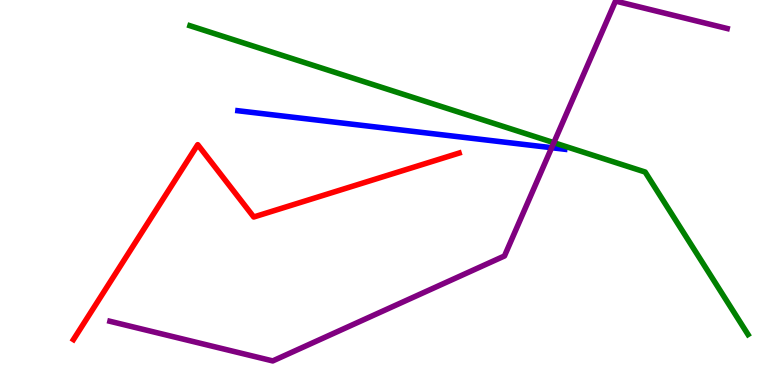[{'lines': ['blue', 'red'], 'intersections': []}, {'lines': ['green', 'red'], 'intersections': []}, {'lines': ['purple', 'red'], 'intersections': []}, {'lines': ['blue', 'green'], 'intersections': []}, {'lines': ['blue', 'purple'], 'intersections': [{'x': 7.12, 'y': 6.16}]}, {'lines': ['green', 'purple'], 'intersections': [{'x': 7.15, 'y': 6.29}]}]